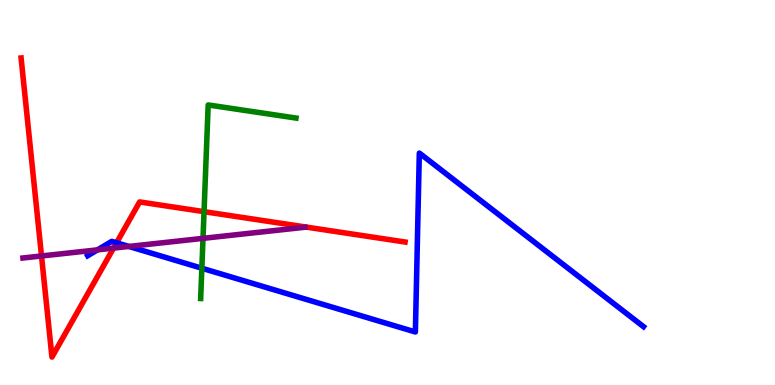[{'lines': ['blue', 'red'], 'intersections': [{'x': 1.5, 'y': 3.69}]}, {'lines': ['green', 'red'], 'intersections': [{'x': 2.63, 'y': 4.5}]}, {'lines': ['purple', 'red'], 'intersections': [{'x': 0.536, 'y': 3.35}, {'x': 1.47, 'y': 3.56}]}, {'lines': ['blue', 'green'], 'intersections': [{'x': 2.6, 'y': 3.03}]}, {'lines': ['blue', 'purple'], 'intersections': [{'x': 1.26, 'y': 3.51}, {'x': 1.66, 'y': 3.6}]}, {'lines': ['green', 'purple'], 'intersections': [{'x': 2.62, 'y': 3.81}]}]